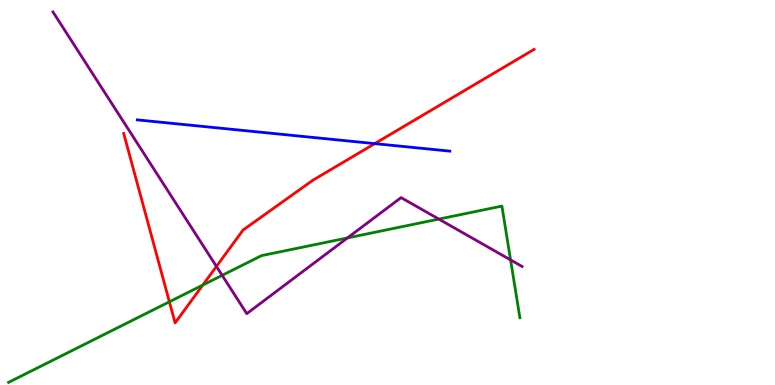[{'lines': ['blue', 'red'], 'intersections': [{'x': 4.84, 'y': 6.27}]}, {'lines': ['green', 'red'], 'intersections': [{'x': 2.19, 'y': 2.16}, {'x': 2.62, 'y': 2.6}]}, {'lines': ['purple', 'red'], 'intersections': [{'x': 2.79, 'y': 3.08}]}, {'lines': ['blue', 'green'], 'intersections': []}, {'lines': ['blue', 'purple'], 'intersections': []}, {'lines': ['green', 'purple'], 'intersections': [{'x': 2.87, 'y': 2.85}, {'x': 4.48, 'y': 3.82}, {'x': 5.66, 'y': 4.31}, {'x': 6.59, 'y': 3.25}]}]